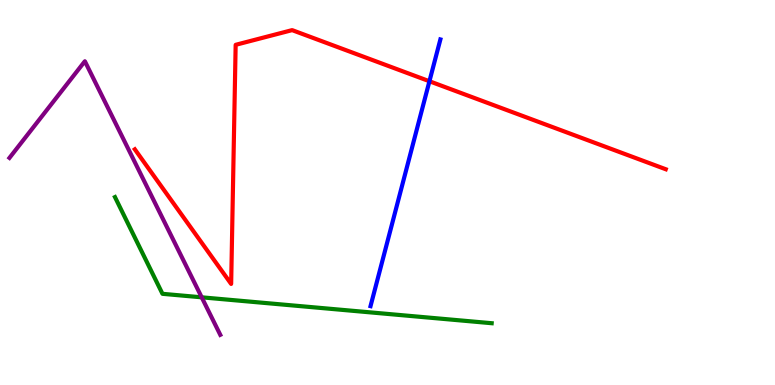[{'lines': ['blue', 'red'], 'intersections': [{'x': 5.54, 'y': 7.89}]}, {'lines': ['green', 'red'], 'intersections': []}, {'lines': ['purple', 'red'], 'intersections': []}, {'lines': ['blue', 'green'], 'intersections': []}, {'lines': ['blue', 'purple'], 'intersections': []}, {'lines': ['green', 'purple'], 'intersections': [{'x': 2.6, 'y': 2.28}]}]